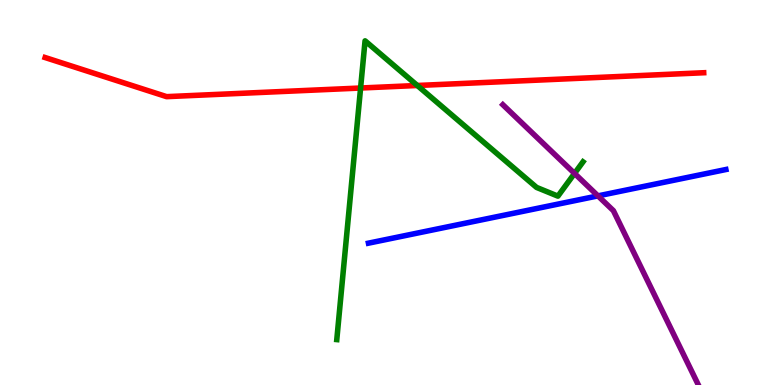[{'lines': ['blue', 'red'], 'intersections': []}, {'lines': ['green', 'red'], 'intersections': [{'x': 4.65, 'y': 7.71}, {'x': 5.38, 'y': 7.78}]}, {'lines': ['purple', 'red'], 'intersections': []}, {'lines': ['blue', 'green'], 'intersections': []}, {'lines': ['blue', 'purple'], 'intersections': [{'x': 7.72, 'y': 4.91}]}, {'lines': ['green', 'purple'], 'intersections': [{'x': 7.41, 'y': 5.5}]}]